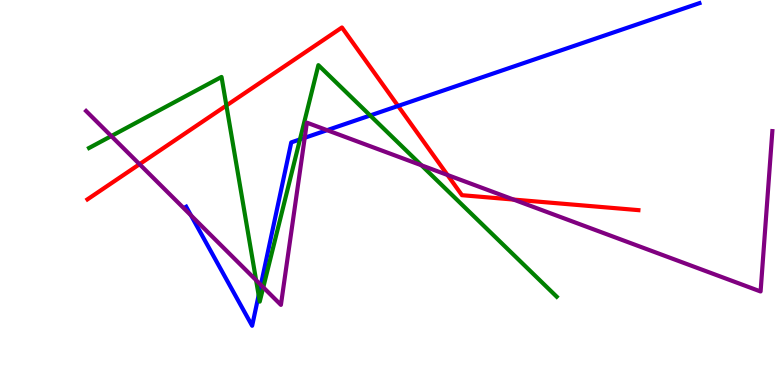[{'lines': ['blue', 'red'], 'intersections': [{'x': 5.14, 'y': 7.25}]}, {'lines': ['green', 'red'], 'intersections': [{'x': 2.92, 'y': 7.26}]}, {'lines': ['purple', 'red'], 'intersections': [{'x': 1.8, 'y': 5.74}, {'x': 5.77, 'y': 5.45}, {'x': 6.63, 'y': 4.82}]}, {'lines': ['blue', 'green'], 'intersections': [{'x': 3.34, 'y': 2.33}, {'x': 3.87, 'y': 6.38}, {'x': 4.78, 'y': 7.0}]}, {'lines': ['blue', 'purple'], 'intersections': [{'x': 2.46, 'y': 4.41}, {'x': 3.37, 'y': 2.6}, {'x': 3.93, 'y': 6.42}, {'x': 4.22, 'y': 6.62}]}, {'lines': ['green', 'purple'], 'intersections': [{'x': 1.44, 'y': 6.47}, {'x': 3.3, 'y': 2.72}, {'x': 3.4, 'y': 2.54}, {'x': 5.44, 'y': 5.71}]}]